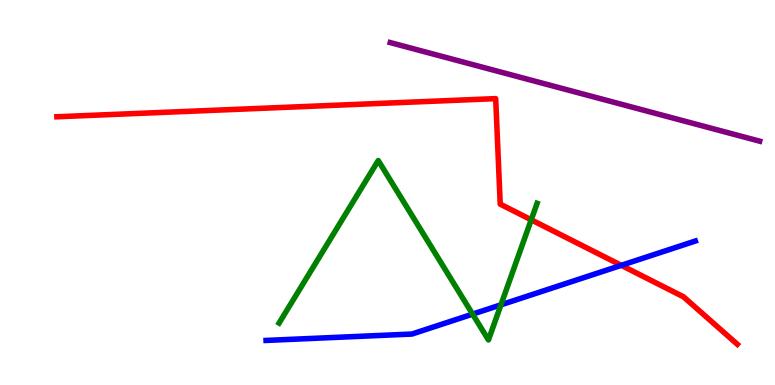[{'lines': ['blue', 'red'], 'intersections': [{'x': 8.02, 'y': 3.11}]}, {'lines': ['green', 'red'], 'intersections': [{'x': 6.85, 'y': 4.29}]}, {'lines': ['purple', 'red'], 'intersections': []}, {'lines': ['blue', 'green'], 'intersections': [{'x': 6.1, 'y': 1.84}, {'x': 6.46, 'y': 2.08}]}, {'lines': ['blue', 'purple'], 'intersections': []}, {'lines': ['green', 'purple'], 'intersections': []}]